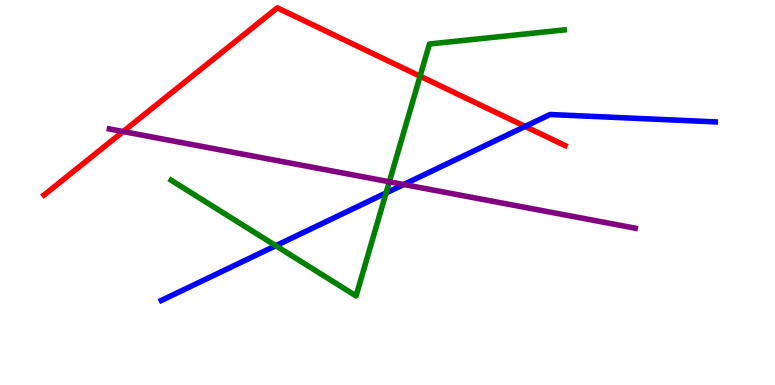[{'lines': ['blue', 'red'], 'intersections': [{'x': 6.78, 'y': 6.72}]}, {'lines': ['green', 'red'], 'intersections': [{'x': 5.42, 'y': 8.02}]}, {'lines': ['purple', 'red'], 'intersections': [{'x': 1.59, 'y': 6.58}]}, {'lines': ['blue', 'green'], 'intersections': [{'x': 3.56, 'y': 3.62}, {'x': 4.98, 'y': 4.99}]}, {'lines': ['blue', 'purple'], 'intersections': [{'x': 5.21, 'y': 5.21}]}, {'lines': ['green', 'purple'], 'intersections': [{'x': 5.02, 'y': 5.28}]}]